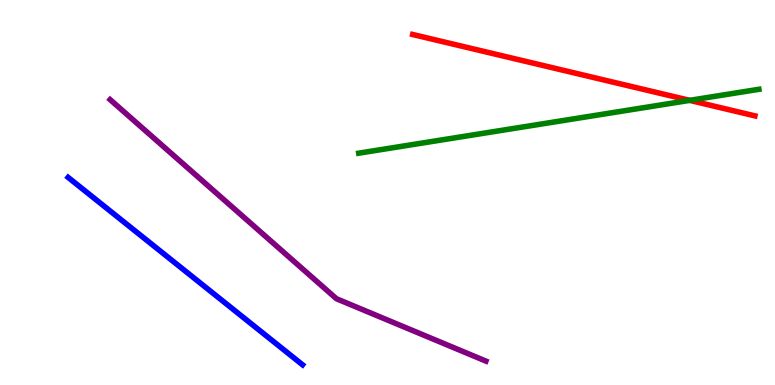[{'lines': ['blue', 'red'], 'intersections': []}, {'lines': ['green', 'red'], 'intersections': [{'x': 8.9, 'y': 7.39}]}, {'lines': ['purple', 'red'], 'intersections': []}, {'lines': ['blue', 'green'], 'intersections': []}, {'lines': ['blue', 'purple'], 'intersections': []}, {'lines': ['green', 'purple'], 'intersections': []}]